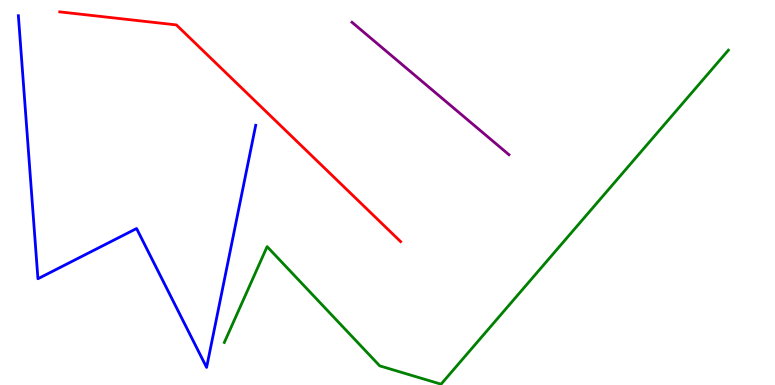[{'lines': ['blue', 'red'], 'intersections': []}, {'lines': ['green', 'red'], 'intersections': []}, {'lines': ['purple', 'red'], 'intersections': []}, {'lines': ['blue', 'green'], 'intersections': []}, {'lines': ['blue', 'purple'], 'intersections': []}, {'lines': ['green', 'purple'], 'intersections': []}]